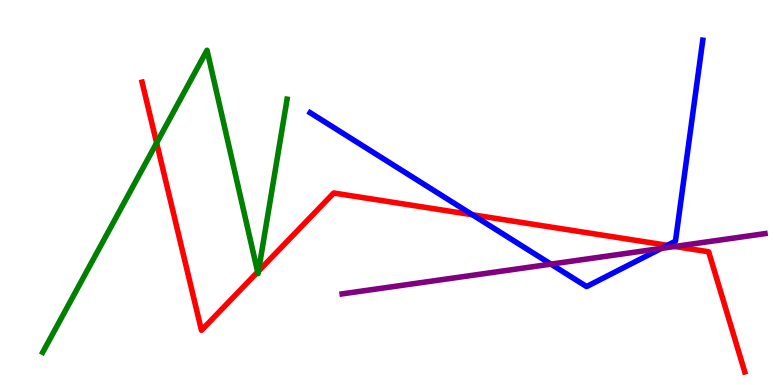[{'lines': ['blue', 'red'], 'intersections': [{'x': 6.1, 'y': 4.42}, {'x': 8.61, 'y': 3.63}]}, {'lines': ['green', 'red'], 'intersections': [{'x': 2.02, 'y': 6.29}, {'x': 3.32, 'y': 2.94}, {'x': 3.34, 'y': 2.96}]}, {'lines': ['purple', 'red'], 'intersections': [{'x': 8.71, 'y': 3.6}]}, {'lines': ['blue', 'green'], 'intersections': []}, {'lines': ['blue', 'purple'], 'intersections': [{'x': 7.11, 'y': 3.14}, {'x': 8.53, 'y': 3.55}]}, {'lines': ['green', 'purple'], 'intersections': []}]